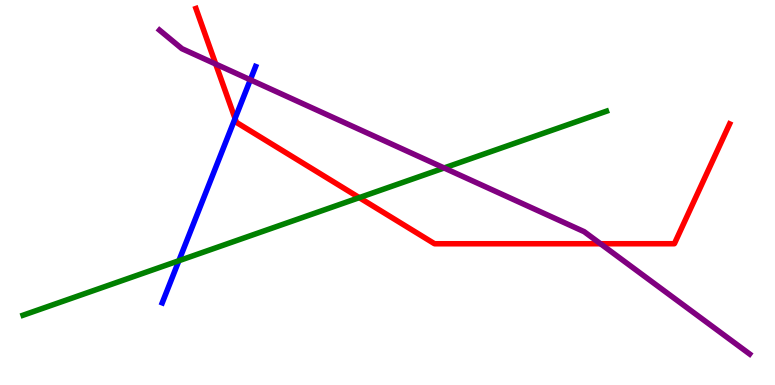[{'lines': ['blue', 'red'], 'intersections': [{'x': 3.03, 'y': 6.92}]}, {'lines': ['green', 'red'], 'intersections': [{'x': 4.64, 'y': 4.87}]}, {'lines': ['purple', 'red'], 'intersections': [{'x': 2.78, 'y': 8.34}, {'x': 7.75, 'y': 3.67}]}, {'lines': ['blue', 'green'], 'intersections': [{'x': 2.31, 'y': 3.23}]}, {'lines': ['blue', 'purple'], 'intersections': [{'x': 3.23, 'y': 7.93}]}, {'lines': ['green', 'purple'], 'intersections': [{'x': 5.73, 'y': 5.64}]}]